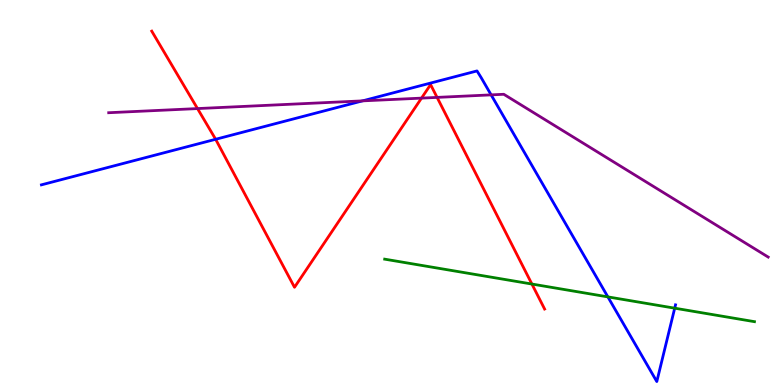[{'lines': ['blue', 'red'], 'intersections': [{'x': 2.78, 'y': 6.38}]}, {'lines': ['green', 'red'], 'intersections': [{'x': 6.86, 'y': 2.62}]}, {'lines': ['purple', 'red'], 'intersections': [{'x': 2.55, 'y': 7.18}, {'x': 5.44, 'y': 7.45}, {'x': 5.64, 'y': 7.47}]}, {'lines': ['blue', 'green'], 'intersections': [{'x': 7.84, 'y': 2.29}, {'x': 8.71, 'y': 2.0}]}, {'lines': ['blue', 'purple'], 'intersections': [{'x': 4.68, 'y': 7.38}, {'x': 6.34, 'y': 7.54}]}, {'lines': ['green', 'purple'], 'intersections': []}]